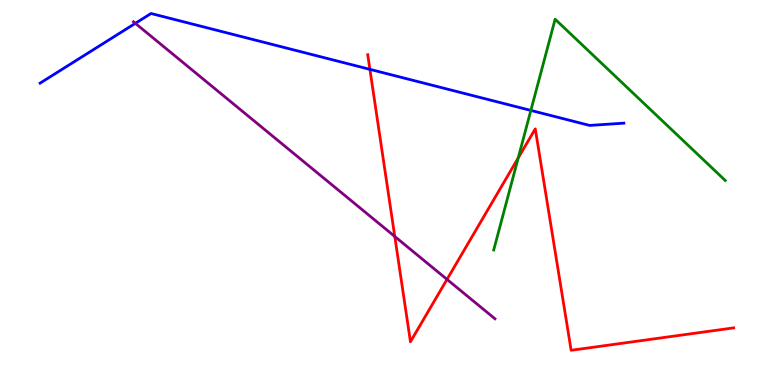[{'lines': ['blue', 'red'], 'intersections': [{'x': 4.77, 'y': 8.2}]}, {'lines': ['green', 'red'], 'intersections': [{'x': 6.69, 'y': 5.9}]}, {'lines': ['purple', 'red'], 'intersections': [{'x': 5.09, 'y': 3.86}, {'x': 5.77, 'y': 2.74}]}, {'lines': ['blue', 'green'], 'intersections': [{'x': 6.85, 'y': 7.13}]}, {'lines': ['blue', 'purple'], 'intersections': [{'x': 1.75, 'y': 9.39}]}, {'lines': ['green', 'purple'], 'intersections': []}]